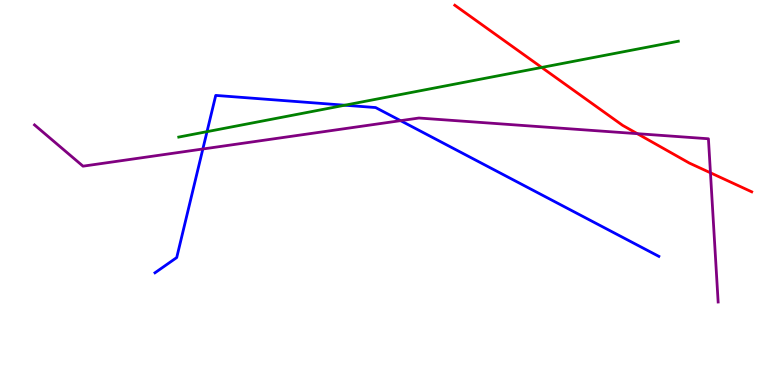[{'lines': ['blue', 'red'], 'intersections': []}, {'lines': ['green', 'red'], 'intersections': [{'x': 6.99, 'y': 8.25}]}, {'lines': ['purple', 'red'], 'intersections': [{'x': 8.22, 'y': 6.53}, {'x': 9.17, 'y': 5.51}]}, {'lines': ['blue', 'green'], 'intersections': [{'x': 2.67, 'y': 6.58}, {'x': 4.45, 'y': 7.27}]}, {'lines': ['blue', 'purple'], 'intersections': [{'x': 2.62, 'y': 6.13}, {'x': 5.17, 'y': 6.87}]}, {'lines': ['green', 'purple'], 'intersections': []}]